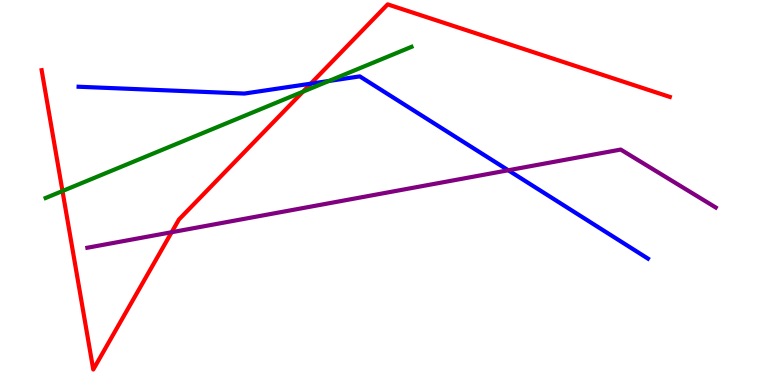[{'lines': ['blue', 'red'], 'intersections': [{'x': 4.01, 'y': 7.83}]}, {'lines': ['green', 'red'], 'intersections': [{'x': 0.806, 'y': 5.04}, {'x': 3.91, 'y': 7.62}]}, {'lines': ['purple', 'red'], 'intersections': [{'x': 2.22, 'y': 3.97}]}, {'lines': ['blue', 'green'], 'intersections': [{'x': 4.24, 'y': 7.9}]}, {'lines': ['blue', 'purple'], 'intersections': [{'x': 6.56, 'y': 5.58}]}, {'lines': ['green', 'purple'], 'intersections': []}]